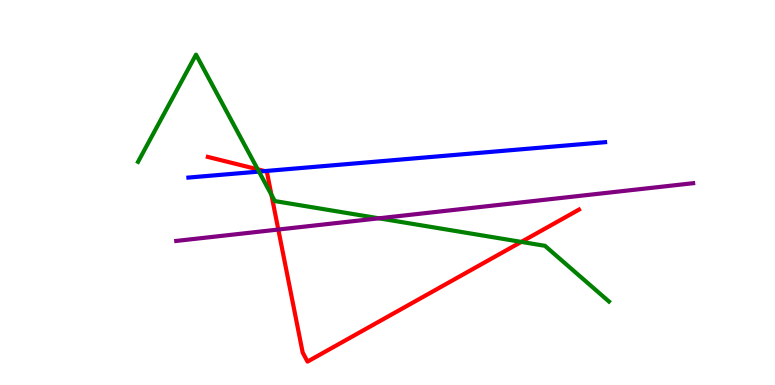[{'lines': ['blue', 'red'], 'intersections': [{'x': 3.42, 'y': 5.56}]}, {'lines': ['green', 'red'], 'intersections': [{'x': 3.33, 'y': 5.6}, {'x': 3.5, 'y': 4.94}, {'x': 6.73, 'y': 3.72}]}, {'lines': ['purple', 'red'], 'intersections': [{'x': 3.59, 'y': 4.04}]}, {'lines': ['blue', 'green'], 'intersections': [{'x': 3.34, 'y': 5.54}]}, {'lines': ['blue', 'purple'], 'intersections': []}, {'lines': ['green', 'purple'], 'intersections': [{'x': 4.89, 'y': 4.33}]}]